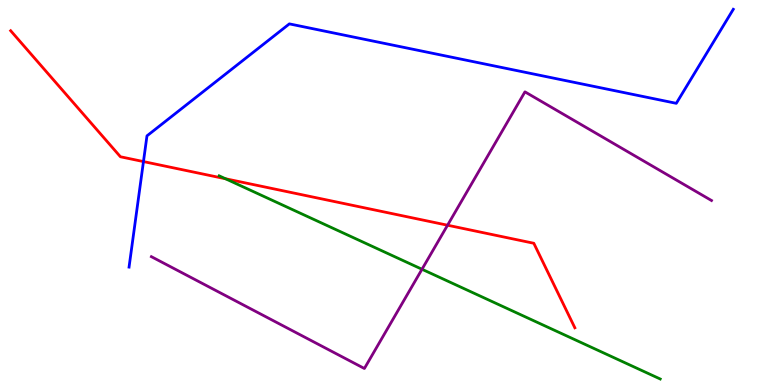[{'lines': ['blue', 'red'], 'intersections': [{'x': 1.85, 'y': 5.8}]}, {'lines': ['green', 'red'], 'intersections': [{'x': 2.91, 'y': 5.36}]}, {'lines': ['purple', 'red'], 'intersections': [{'x': 5.77, 'y': 4.15}]}, {'lines': ['blue', 'green'], 'intersections': []}, {'lines': ['blue', 'purple'], 'intersections': []}, {'lines': ['green', 'purple'], 'intersections': [{'x': 5.45, 'y': 3.01}]}]